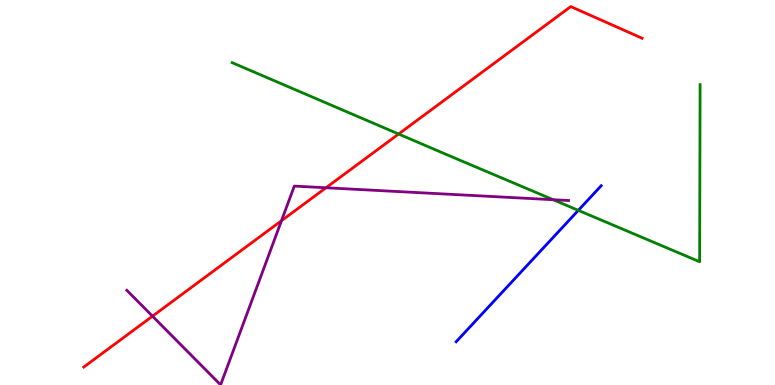[{'lines': ['blue', 'red'], 'intersections': []}, {'lines': ['green', 'red'], 'intersections': [{'x': 5.14, 'y': 6.52}]}, {'lines': ['purple', 'red'], 'intersections': [{'x': 1.97, 'y': 1.79}, {'x': 3.63, 'y': 4.27}, {'x': 4.21, 'y': 5.12}]}, {'lines': ['blue', 'green'], 'intersections': [{'x': 7.46, 'y': 4.54}]}, {'lines': ['blue', 'purple'], 'intersections': []}, {'lines': ['green', 'purple'], 'intersections': [{'x': 7.14, 'y': 4.81}]}]